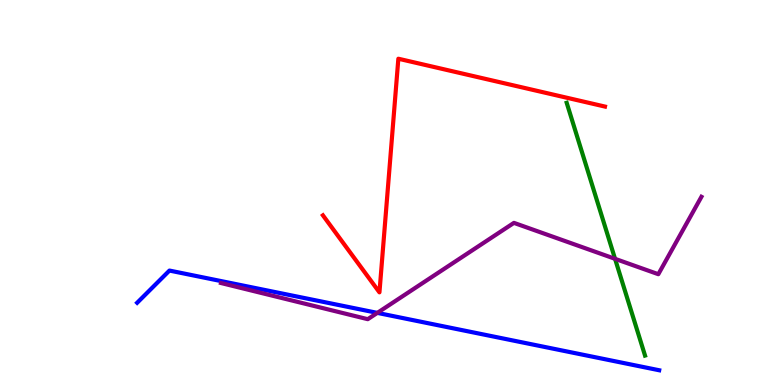[{'lines': ['blue', 'red'], 'intersections': []}, {'lines': ['green', 'red'], 'intersections': []}, {'lines': ['purple', 'red'], 'intersections': []}, {'lines': ['blue', 'green'], 'intersections': []}, {'lines': ['blue', 'purple'], 'intersections': [{'x': 4.87, 'y': 1.87}]}, {'lines': ['green', 'purple'], 'intersections': [{'x': 7.94, 'y': 3.28}]}]